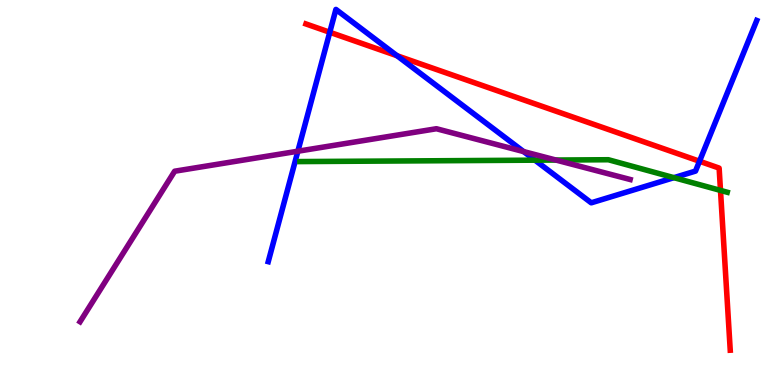[{'lines': ['blue', 'red'], 'intersections': [{'x': 4.26, 'y': 9.16}, {'x': 5.12, 'y': 8.55}, {'x': 9.03, 'y': 5.81}]}, {'lines': ['green', 'red'], 'intersections': [{'x': 9.3, 'y': 5.05}]}, {'lines': ['purple', 'red'], 'intersections': []}, {'lines': ['blue', 'green'], 'intersections': [{'x': 6.9, 'y': 5.84}, {'x': 8.7, 'y': 5.39}]}, {'lines': ['blue', 'purple'], 'intersections': [{'x': 3.84, 'y': 6.07}, {'x': 6.76, 'y': 6.06}]}, {'lines': ['green', 'purple'], 'intersections': [{'x': 7.17, 'y': 5.84}]}]